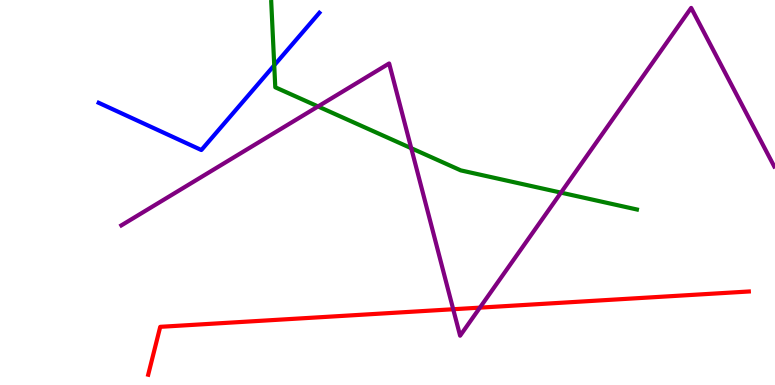[{'lines': ['blue', 'red'], 'intersections': []}, {'lines': ['green', 'red'], 'intersections': []}, {'lines': ['purple', 'red'], 'intersections': [{'x': 5.85, 'y': 1.97}, {'x': 6.19, 'y': 2.01}]}, {'lines': ['blue', 'green'], 'intersections': [{'x': 3.54, 'y': 8.3}]}, {'lines': ['blue', 'purple'], 'intersections': []}, {'lines': ['green', 'purple'], 'intersections': [{'x': 4.1, 'y': 7.24}, {'x': 5.31, 'y': 6.15}, {'x': 7.24, 'y': 5.0}]}]